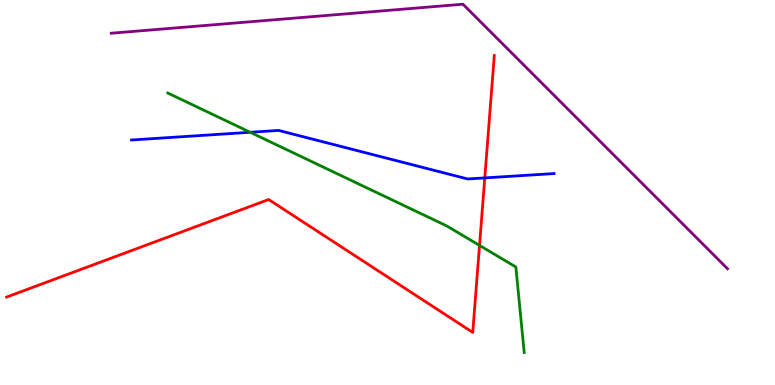[{'lines': ['blue', 'red'], 'intersections': [{'x': 6.26, 'y': 5.38}]}, {'lines': ['green', 'red'], 'intersections': [{'x': 6.19, 'y': 3.63}]}, {'lines': ['purple', 'red'], 'intersections': []}, {'lines': ['blue', 'green'], 'intersections': [{'x': 3.23, 'y': 6.56}]}, {'lines': ['blue', 'purple'], 'intersections': []}, {'lines': ['green', 'purple'], 'intersections': []}]